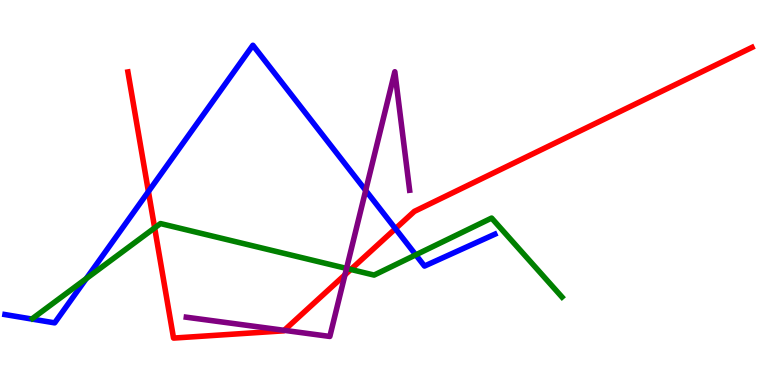[{'lines': ['blue', 'red'], 'intersections': [{'x': 1.92, 'y': 5.02}, {'x': 5.1, 'y': 4.06}]}, {'lines': ['green', 'red'], 'intersections': [{'x': 2.0, 'y': 4.08}, {'x': 4.53, 'y': 3.0}]}, {'lines': ['purple', 'red'], 'intersections': [{'x': 3.67, 'y': 1.42}, {'x': 4.45, 'y': 2.86}]}, {'lines': ['blue', 'green'], 'intersections': [{'x': 1.11, 'y': 2.76}, {'x': 5.36, 'y': 3.38}]}, {'lines': ['blue', 'purple'], 'intersections': [{'x': 4.72, 'y': 5.05}]}, {'lines': ['green', 'purple'], 'intersections': [{'x': 4.47, 'y': 3.03}]}]